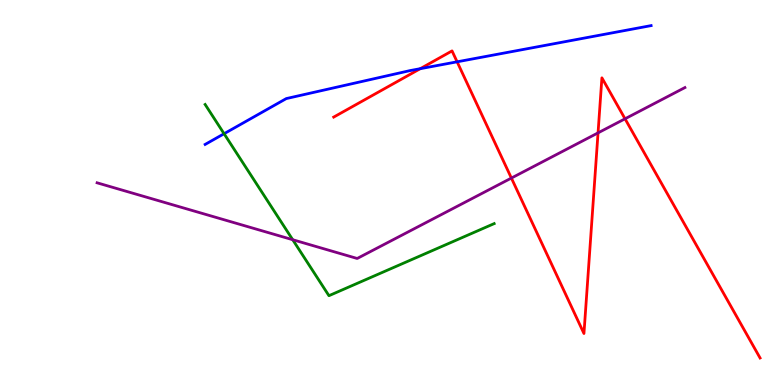[{'lines': ['blue', 'red'], 'intersections': [{'x': 5.42, 'y': 8.22}, {'x': 5.9, 'y': 8.39}]}, {'lines': ['green', 'red'], 'intersections': []}, {'lines': ['purple', 'red'], 'intersections': [{'x': 6.6, 'y': 5.37}, {'x': 7.72, 'y': 6.55}, {'x': 8.06, 'y': 6.91}]}, {'lines': ['blue', 'green'], 'intersections': [{'x': 2.89, 'y': 6.53}]}, {'lines': ['blue', 'purple'], 'intersections': []}, {'lines': ['green', 'purple'], 'intersections': [{'x': 3.78, 'y': 3.77}]}]